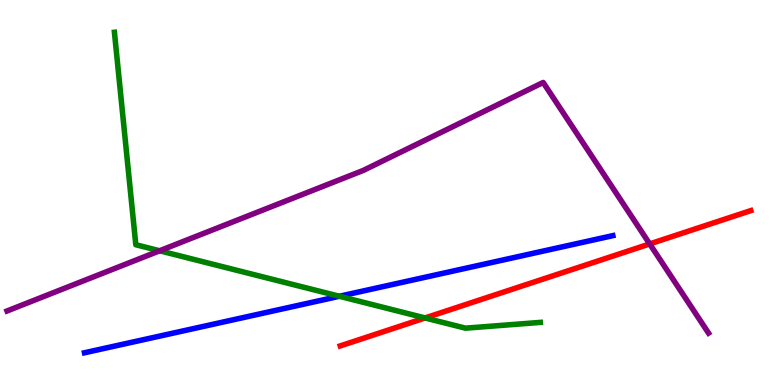[{'lines': ['blue', 'red'], 'intersections': []}, {'lines': ['green', 'red'], 'intersections': [{'x': 5.49, 'y': 1.74}]}, {'lines': ['purple', 'red'], 'intersections': [{'x': 8.38, 'y': 3.66}]}, {'lines': ['blue', 'green'], 'intersections': [{'x': 4.38, 'y': 2.3}]}, {'lines': ['blue', 'purple'], 'intersections': []}, {'lines': ['green', 'purple'], 'intersections': [{'x': 2.06, 'y': 3.49}]}]